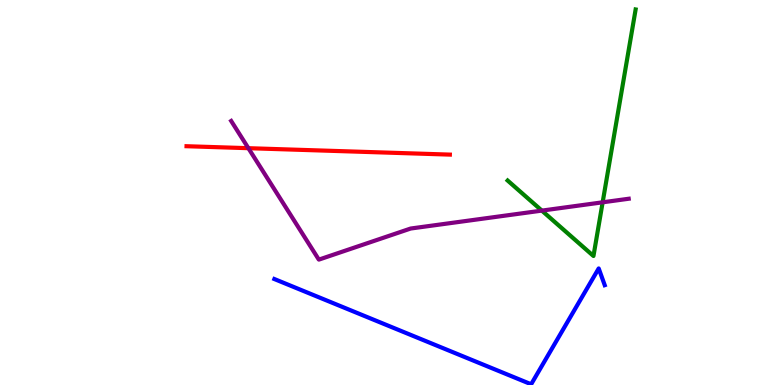[{'lines': ['blue', 'red'], 'intersections': []}, {'lines': ['green', 'red'], 'intersections': []}, {'lines': ['purple', 'red'], 'intersections': [{'x': 3.21, 'y': 6.15}]}, {'lines': ['blue', 'green'], 'intersections': []}, {'lines': ['blue', 'purple'], 'intersections': []}, {'lines': ['green', 'purple'], 'intersections': [{'x': 6.99, 'y': 4.53}, {'x': 7.78, 'y': 4.75}]}]